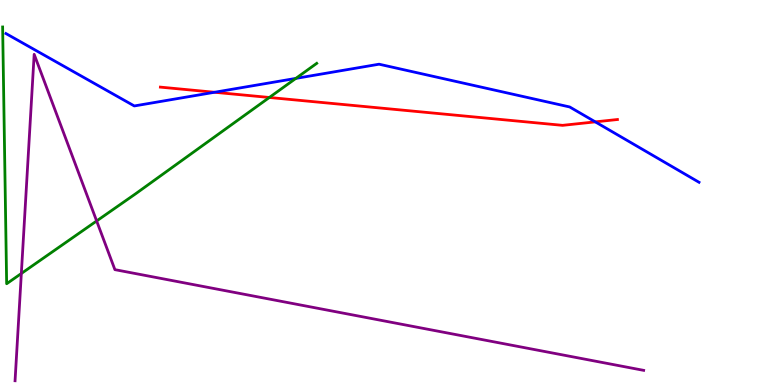[{'lines': ['blue', 'red'], 'intersections': [{'x': 2.77, 'y': 7.6}, {'x': 7.68, 'y': 6.83}]}, {'lines': ['green', 'red'], 'intersections': [{'x': 3.48, 'y': 7.47}]}, {'lines': ['purple', 'red'], 'intersections': []}, {'lines': ['blue', 'green'], 'intersections': [{'x': 3.82, 'y': 7.96}]}, {'lines': ['blue', 'purple'], 'intersections': []}, {'lines': ['green', 'purple'], 'intersections': [{'x': 0.275, 'y': 2.9}, {'x': 1.25, 'y': 4.26}]}]